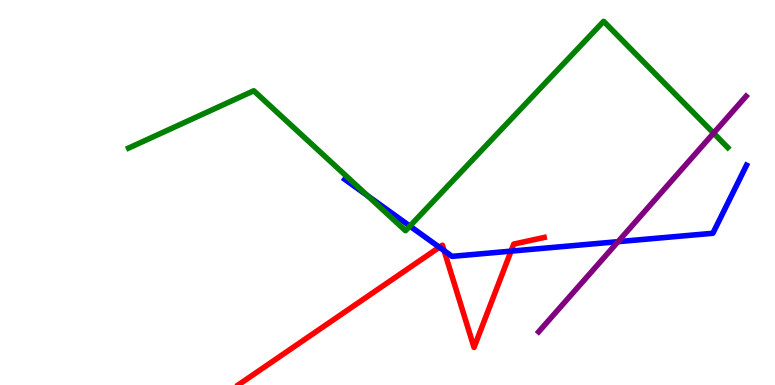[{'lines': ['blue', 'red'], 'intersections': [{'x': 5.67, 'y': 3.58}, {'x': 5.73, 'y': 3.49}, {'x': 6.59, 'y': 3.48}]}, {'lines': ['green', 'red'], 'intersections': []}, {'lines': ['purple', 'red'], 'intersections': []}, {'lines': ['blue', 'green'], 'intersections': [{'x': 4.74, 'y': 4.92}, {'x': 5.29, 'y': 4.13}]}, {'lines': ['blue', 'purple'], 'intersections': [{'x': 7.97, 'y': 3.72}]}, {'lines': ['green', 'purple'], 'intersections': [{'x': 9.21, 'y': 6.54}]}]